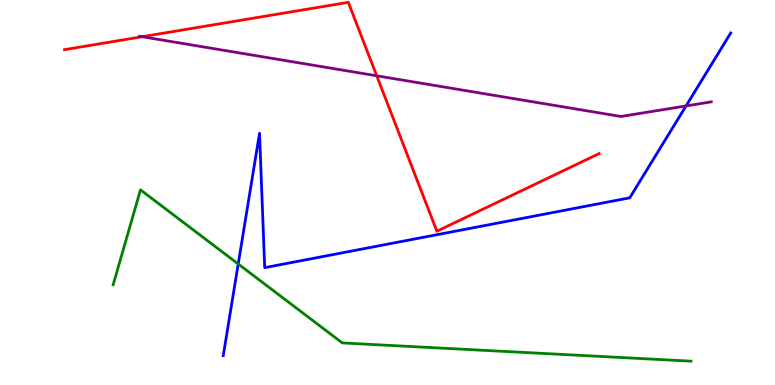[{'lines': ['blue', 'red'], 'intersections': []}, {'lines': ['green', 'red'], 'intersections': []}, {'lines': ['purple', 'red'], 'intersections': [{'x': 1.83, 'y': 9.05}, {'x': 4.86, 'y': 8.03}]}, {'lines': ['blue', 'green'], 'intersections': [{'x': 3.07, 'y': 3.14}]}, {'lines': ['blue', 'purple'], 'intersections': [{'x': 8.85, 'y': 7.25}]}, {'lines': ['green', 'purple'], 'intersections': []}]